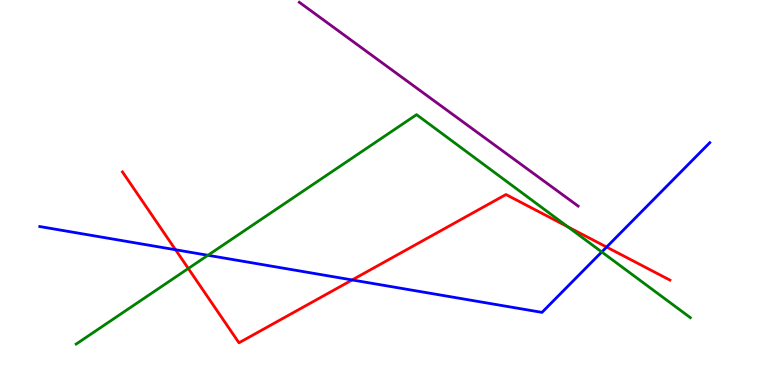[{'lines': ['blue', 'red'], 'intersections': [{'x': 2.26, 'y': 3.51}, {'x': 4.54, 'y': 2.73}, {'x': 7.83, 'y': 3.58}]}, {'lines': ['green', 'red'], 'intersections': [{'x': 2.43, 'y': 3.03}, {'x': 7.33, 'y': 4.11}]}, {'lines': ['purple', 'red'], 'intersections': []}, {'lines': ['blue', 'green'], 'intersections': [{'x': 2.68, 'y': 3.37}, {'x': 7.76, 'y': 3.46}]}, {'lines': ['blue', 'purple'], 'intersections': []}, {'lines': ['green', 'purple'], 'intersections': []}]